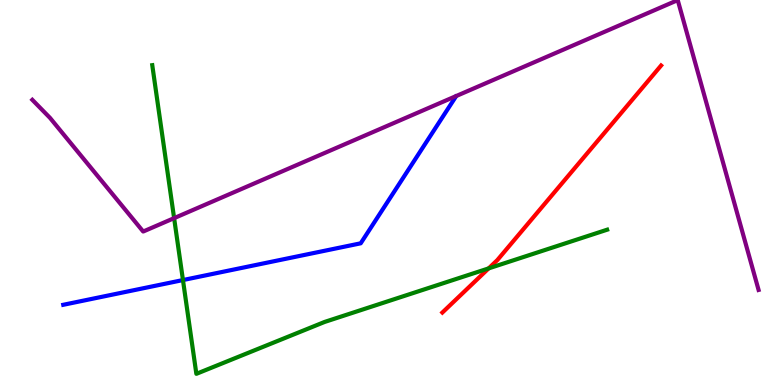[{'lines': ['blue', 'red'], 'intersections': []}, {'lines': ['green', 'red'], 'intersections': [{'x': 6.31, 'y': 3.03}]}, {'lines': ['purple', 'red'], 'intersections': []}, {'lines': ['blue', 'green'], 'intersections': [{'x': 2.36, 'y': 2.73}]}, {'lines': ['blue', 'purple'], 'intersections': []}, {'lines': ['green', 'purple'], 'intersections': [{'x': 2.25, 'y': 4.33}]}]